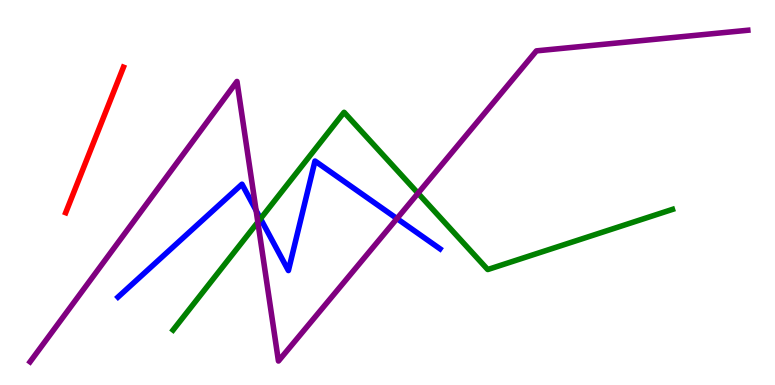[{'lines': ['blue', 'red'], 'intersections': []}, {'lines': ['green', 'red'], 'intersections': []}, {'lines': ['purple', 'red'], 'intersections': []}, {'lines': ['blue', 'green'], 'intersections': [{'x': 3.36, 'y': 4.32}]}, {'lines': ['blue', 'purple'], 'intersections': [{'x': 3.3, 'y': 4.53}, {'x': 5.12, 'y': 4.32}]}, {'lines': ['green', 'purple'], 'intersections': [{'x': 3.33, 'y': 4.23}, {'x': 5.39, 'y': 4.98}]}]